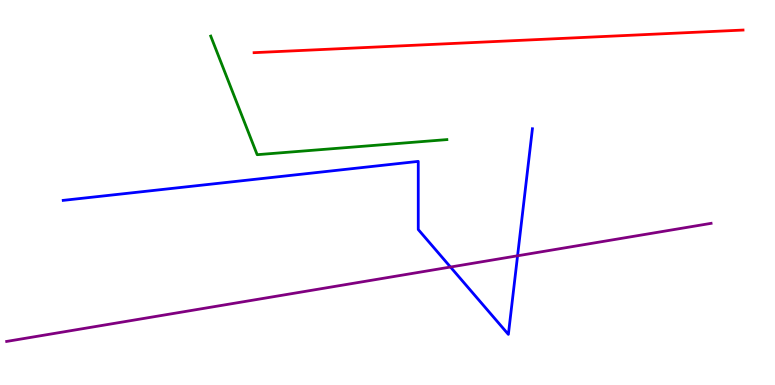[{'lines': ['blue', 'red'], 'intersections': []}, {'lines': ['green', 'red'], 'intersections': []}, {'lines': ['purple', 'red'], 'intersections': []}, {'lines': ['blue', 'green'], 'intersections': []}, {'lines': ['blue', 'purple'], 'intersections': [{'x': 5.81, 'y': 3.06}, {'x': 6.68, 'y': 3.36}]}, {'lines': ['green', 'purple'], 'intersections': []}]